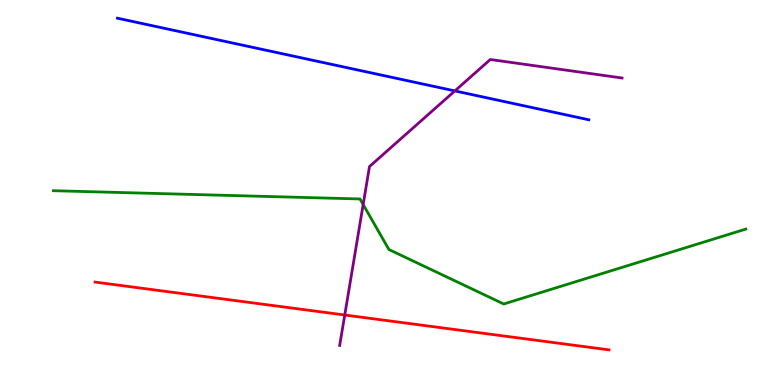[{'lines': ['blue', 'red'], 'intersections': []}, {'lines': ['green', 'red'], 'intersections': []}, {'lines': ['purple', 'red'], 'intersections': [{'x': 4.45, 'y': 1.82}]}, {'lines': ['blue', 'green'], 'intersections': []}, {'lines': ['blue', 'purple'], 'intersections': [{'x': 5.87, 'y': 7.64}]}, {'lines': ['green', 'purple'], 'intersections': [{'x': 4.69, 'y': 4.69}]}]